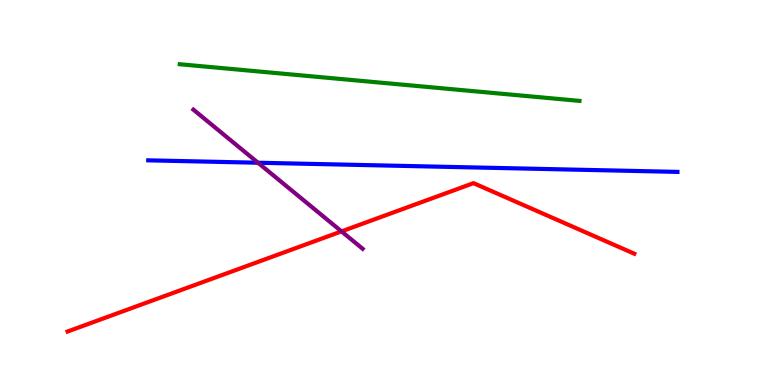[{'lines': ['blue', 'red'], 'intersections': []}, {'lines': ['green', 'red'], 'intersections': []}, {'lines': ['purple', 'red'], 'intersections': [{'x': 4.41, 'y': 3.99}]}, {'lines': ['blue', 'green'], 'intersections': []}, {'lines': ['blue', 'purple'], 'intersections': [{'x': 3.33, 'y': 5.77}]}, {'lines': ['green', 'purple'], 'intersections': []}]